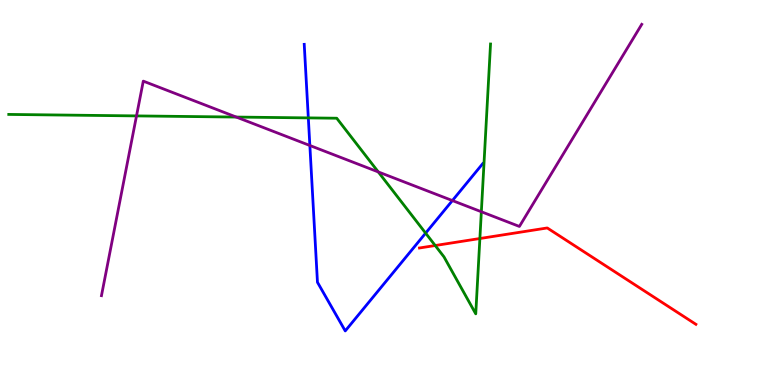[{'lines': ['blue', 'red'], 'intersections': []}, {'lines': ['green', 'red'], 'intersections': [{'x': 5.62, 'y': 3.62}, {'x': 6.19, 'y': 3.8}]}, {'lines': ['purple', 'red'], 'intersections': []}, {'lines': ['blue', 'green'], 'intersections': [{'x': 3.98, 'y': 6.94}, {'x': 5.49, 'y': 3.94}]}, {'lines': ['blue', 'purple'], 'intersections': [{'x': 4.0, 'y': 6.22}, {'x': 5.84, 'y': 4.79}]}, {'lines': ['green', 'purple'], 'intersections': [{'x': 1.76, 'y': 6.99}, {'x': 3.05, 'y': 6.96}, {'x': 4.88, 'y': 5.53}, {'x': 6.21, 'y': 4.5}]}]